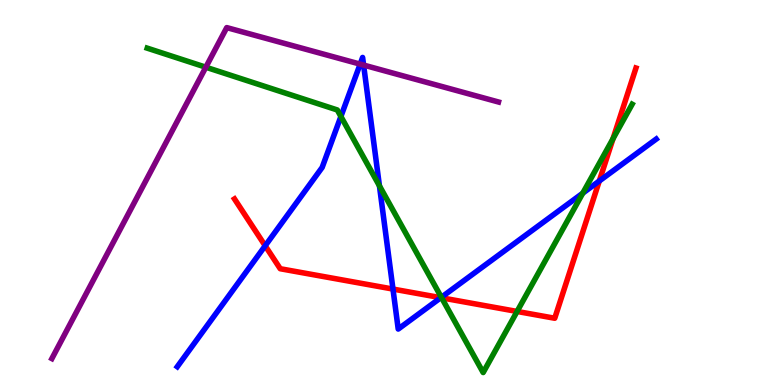[{'lines': ['blue', 'red'], 'intersections': [{'x': 3.42, 'y': 3.62}, {'x': 5.07, 'y': 2.49}, {'x': 5.69, 'y': 2.27}, {'x': 7.73, 'y': 5.3}]}, {'lines': ['green', 'red'], 'intersections': [{'x': 5.7, 'y': 2.26}, {'x': 6.67, 'y': 1.91}, {'x': 7.91, 'y': 6.4}]}, {'lines': ['purple', 'red'], 'intersections': []}, {'lines': ['blue', 'green'], 'intersections': [{'x': 4.4, 'y': 6.97}, {'x': 4.9, 'y': 5.17}, {'x': 5.69, 'y': 2.28}, {'x': 7.52, 'y': 4.98}]}, {'lines': ['blue', 'purple'], 'intersections': [{'x': 4.65, 'y': 8.33}, {'x': 4.69, 'y': 8.31}]}, {'lines': ['green', 'purple'], 'intersections': [{'x': 2.66, 'y': 8.25}]}]